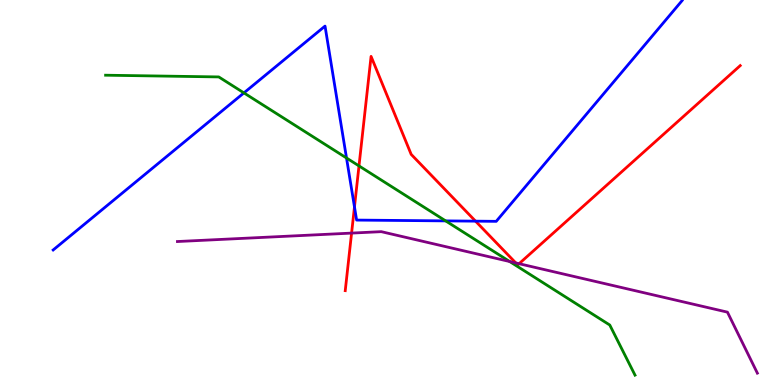[{'lines': ['blue', 'red'], 'intersections': [{'x': 4.57, 'y': 4.63}, {'x': 6.14, 'y': 4.26}]}, {'lines': ['green', 'red'], 'intersections': [{'x': 4.63, 'y': 5.69}]}, {'lines': ['purple', 'red'], 'intersections': [{'x': 4.54, 'y': 3.95}, {'x': 6.66, 'y': 3.17}, {'x': 6.7, 'y': 3.15}]}, {'lines': ['blue', 'green'], 'intersections': [{'x': 3.15, 'y': 7.59}, {'x': 4.47, 'y': 5.9}, {'x': 5.75, 'y': 4.26}]}, {'lines': ['blue', 'purple'], 'intersections': []}, {'lines': ['green', 'purple'], 'intersections': [{'x': 6.58, 'y': 3.21}]}]